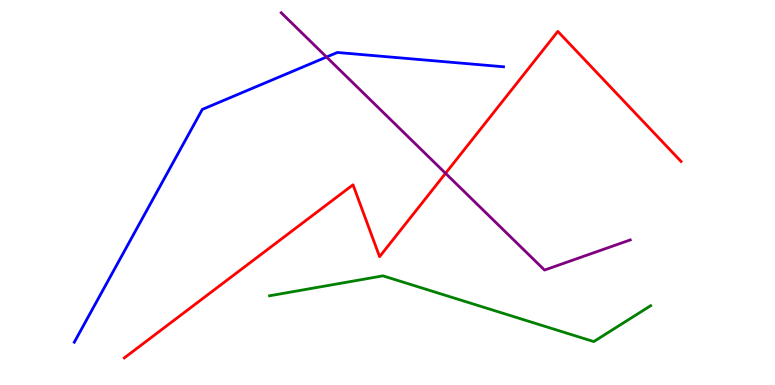[{'lines': ['blue', 'red'], 'intersections': []}, {'lines': ['green', 'red'], 'intersections': []}, {'lines': ['purple', 'red'], 'intersections': [{'x': 5.75, 'y': 5.5}]}, {'lines': ['blue', 'green'], 'intersections': []}, {'lines': ['blue', 'purple'], 'intersections': [{'x': 4.21, 'y': 8.52}]}, {'lines': ['green', 'purple'], 'intersections': []}]